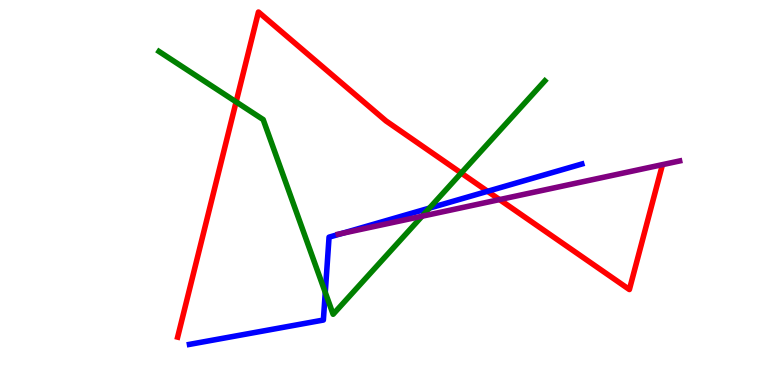[{'lines': ['blue', 'red'], 'intersections': [{'x': 6.29, 'y': 5.03}]}, {'lines': ['green', 'red'], 'intersections': [{'x': 3.05, 'y': 7.35}, {'x': 5.95, 'y': 5.51}]}, {'lines': ['purple', 'red'], 'intersections': [{'x': 6.45, 'y': 4.82}]}, {'lines': ['blue', 'green'], 'intersections': [{'x': 4.2, 'y': 2.4}, {'x': 5.54, 'y': 4.59}]}, {'lines': ['blue', 'purple'], 'intersections': [{'x': 4.42, 'y': 3.94}]}, {'lines': ['green', 'purple'], 'intersections': [{'x': 5.45, 'y': 4.38}]}]